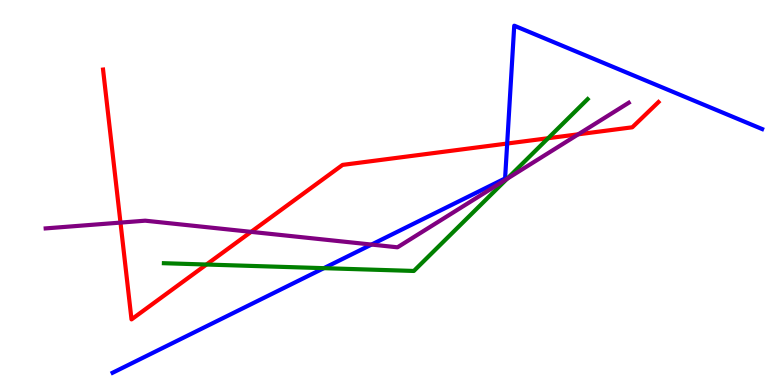[{'lines': ['blue', 'red'], 'intersections': [{'x': 6.54, 'y': 6.27}]}, {'lines': ['green', 'red'], 'intersections': [{'x': 2.66, 'y': 3.13}, {'x': 7.07, 'y': 6.41}]}, {'lines': ['purple', 'red'], 'intersections': [{'x': 1.55, 'y': 4.22}, {'x': 3.24, 'y': 3.98}, {'x': 7.46, 'y': 6.51}]}, {'lines': ['blue', 'green'], 'intersections': [{'x': 4.18, 'y': 3.03}]}, {'lines': ['blue', 'purple'], 'intersections': [{'x': 4.79, 'y': 3.65}]}, {'lines': ['green', 'purple'], 'intersections': [{'x': 6.54, 'y': 5.36}]}]